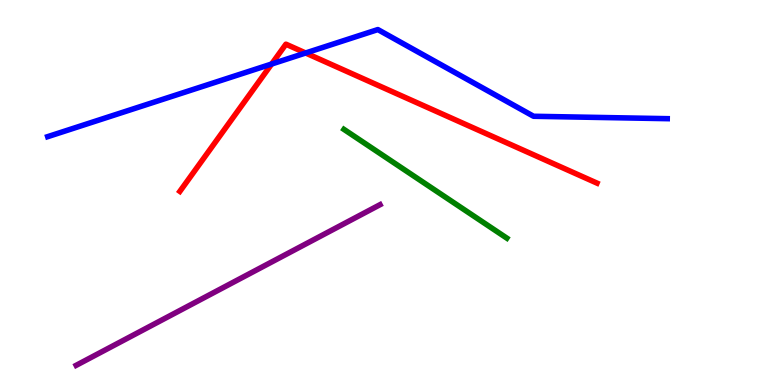[{'lines': ['blue', 'red'], 'intersections': [{'x': 3.5, 'y': 8.34}, {'x': 3.94, 'y': 8.62}]}, {'lines': ['green', 'red'], 'intersections': []}, {'lines': ['purple', 'red'], 'intersections': []}, {'lines': ['blue', 'green'], 'intersections': []}, {'lines': ['blue', 'purple'], 'intersections': []}, {'lines': ['green', 'purple'], 'intersections': []}]